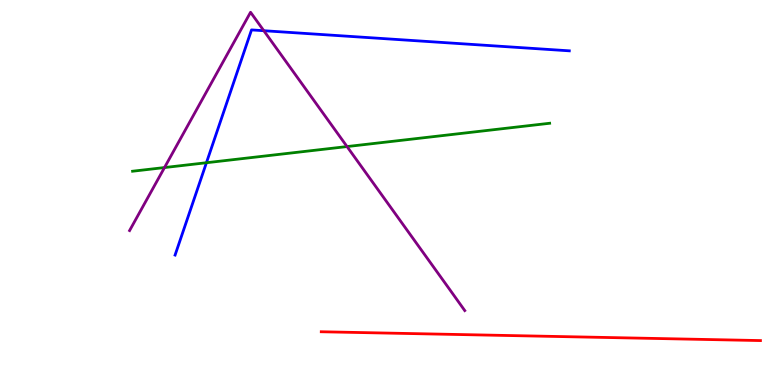[{'lines': ['blue', 'red'], 'intersections': []}, {'lines': ['green', 'red'], 'intersections': []}, {'lines': ['purple', 'red'], 'intersections': []}, {'lines': ['blue', 'green'], 'intersections': [{'x': 2.66, 'y': 5.77}]}, {'lines': ['blue', 'purple'], 'intersections': [{'x': 3.4, 'y': 9.2}]}, {'lines': ['green', 'purple'], 'intersections': [{'x': 2.12, 'y': 5.65}, {'x': 4.48, 'y': 6.19}]}]